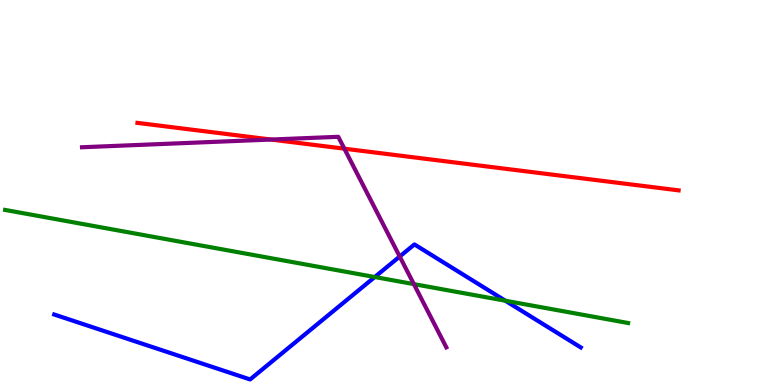[{'lines': ['blue', 'red'], 'intersections': []}, {'lines': ['green', 'red'], 'intersections': []}, {'lines': ['purple', 'red'], 'intersections': [{'x': 3.5, 'y': 6.38}, {'x': 4.44, 'y': 6.14}]}, {'lines': ['blue', 'green'], 'intersections': [{'x': 4.84, 'y': 2.8}, {'x': 6.52, 'y': 2.19}]}, {'lines': ['blue', 'purple'], 'intersections': [{'x': 5.16, 'y': 3.34}]}, {'lines': ['green', 'purple'], 'intersections': [{'x': 5.34, 'y': 2.62}]}]